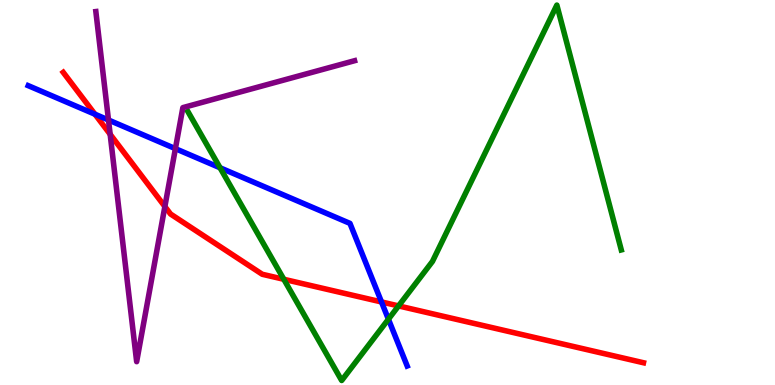[{'lines': ['blue', 'red'], 'intersections': [{'x': 1.23, 'y': 7.03}, {'x': 4.92, 'y': 2.16}]}, {'lines': ['green', 'red'], 'intersections': [{'x': 3.66, 'y': 2.75}, {'x': 5.14, 'y': 2.05}]}, {'lines': ['purple', 'red'], 'intersections': [{'x': 1.42, 'y': 6.51}, {'x': 2.13, 'y': 4.64}]}, {'lines': ['blue', 'green'], 'intersections': [{'x': 2.84, 'y': 5.64}, {'x': 5.01, 'y': 1.71}]}, {'lines': ['blue', 'purple'], 'intersections': [{'x': 1.4, 'y': 6.88}, {'x': 2.26, 'y': 6.14}]}, {'lines': ['green', 'purple'], 'intersections': []}]